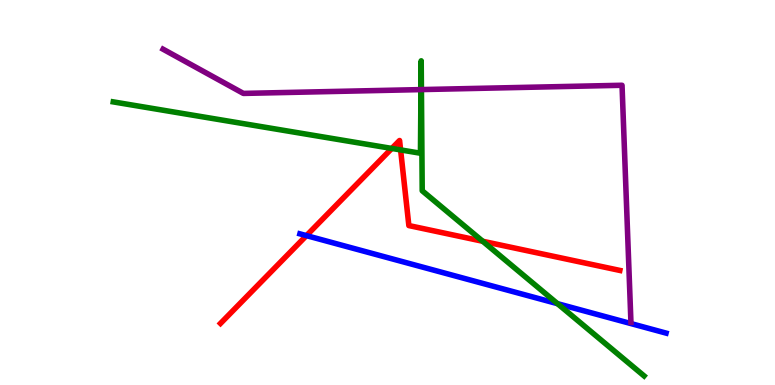[{'lines': ['blue', 'red'], 'intersections': [{'x': 3.95, 'y': 3.88}]}, {'lines': ['green', 'red'], 'intersections': [{'x': 5.06, 'y': 6.14}, {'x': 5.17, 'y': 6.11}, {'x': 6.23, 'y': 3.73}]}, {'lines': ['purple', 'red'], 'intersections': []}, {'lines': ['blue', 'green'], 'intersections': [{'x': 7.19, 'y': 2.11}]}, {'lines': ['blue', 'purple'], 'intersections': []}, {'lines': ['green', 'purple'], 'intersections': [{'x': 5.43, 'y': 7.67}, {'x': 5.44, 'y': 7.67}]}]